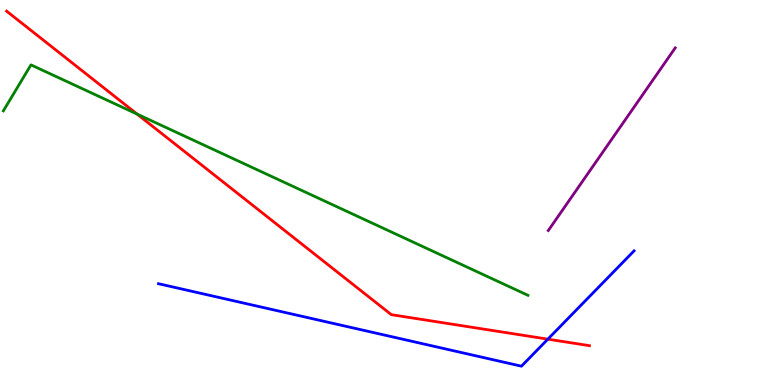[{'lines': ['blue', 'red'], 'intersections': [{'x': 7.07, 'y': 1.19}]}, {'lines': ['green', 'red'], 'intersections': [{'x': 1.77, 'y': 7.04}]}, {'lines': ['purple', 'red'], 'intersections': []}, {'lines': ['blue', 'green'], 'intersections': []}, {'lines': ['blue', 'purple'], 'intersections': []}, {'lines': ['green', 'purple'], 'intersections': []}]